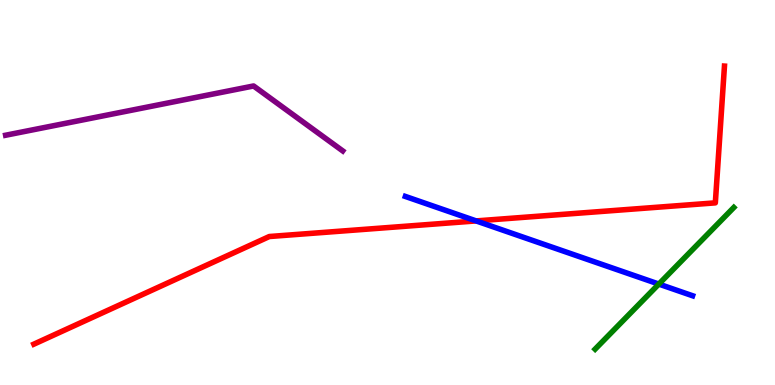[{'lines': ['blue', 'red'], 'intersections': [{'x': 6.14, 'y': 4.26}]}, {'lines': ['green', 'red'], 'intersections': []}, {'lines': ['purple', 'red'], 'intersections': []}, {'lines': ['blue', 'green'], 'intersections': [{'x': 8.5, 'y': 2.62}]}, {'lines': ['blue', 'purple'], 'intersections': []}, {'lines': ['green', 'purple'], 'intersections': []}]